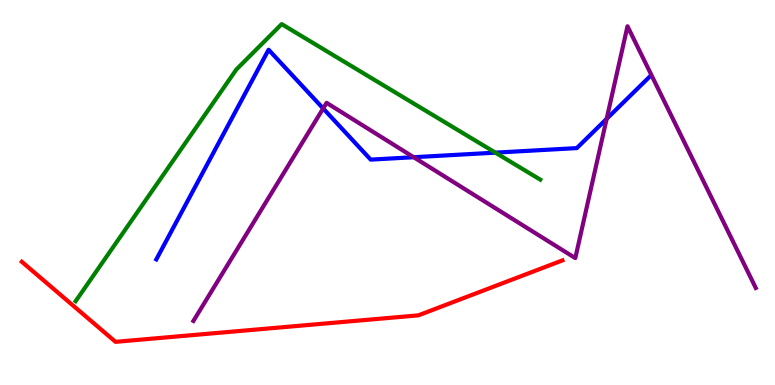[{'lines': ['blue', 'red'], 'intersections': []}, {'lines': ['green', 'red'], 'intersections': []}, {'lines': ['purple', 'red'], 'intersections': []}, {'lines': ['blue', 'green'], 'intersections': [{'x': 6.39, 'y': 6.04}]}, {'lines': ['blue', 'purple'], 'intersections': [{'x': 4.17, 'y': 7.18}, {'x': 5.34, 'y': 5.92}, {'x': 7.83, 'y': 6.91}]}, {'lines': ['green', 'purple'], 'intersections': []}]